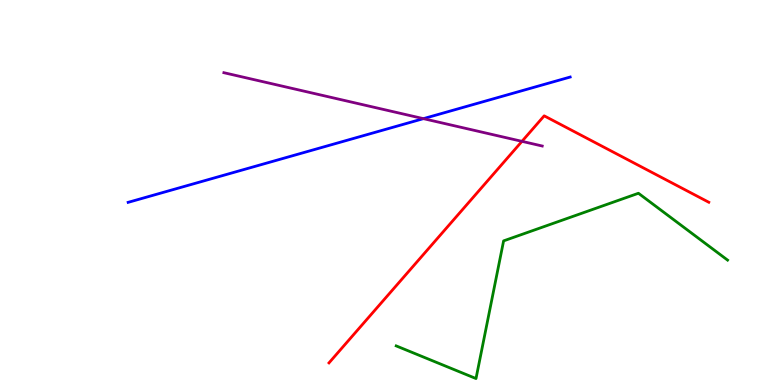[{'lines': ['blue', 'red'], 'intersections': []}, {'lines': ['green', 'red'], 'intersections': []}, {'lines': ['purple', 'red'], 'intersections': [{'x': 6.74, 'y': 6.33}]}, {'lines': ['blue', 'green'], 'intersections': []}, {'lines': ['blue', 'purple'], 'intersections': [{'x': 5.46, 'y': 6.92}]}, {'lines': ['green', 'purple'], 'intersections': []}]